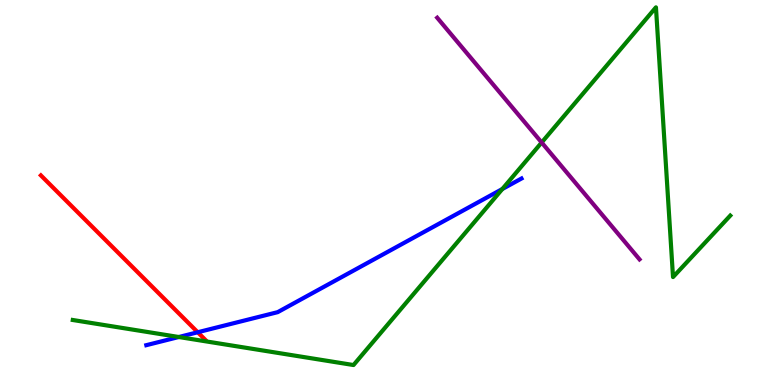[{'lines': ['blue', 'red'], 'intersections': [{'x': 2.55, 'y': 1.37}]}, {'lines': ['green', 'red'], 'intersections': []}, {'lines': ['purple', 'red'], 'intersections': []}, {'lines': ['blue', 'green'], 'intersections': [{'x': 2.31, 'y': 1.25}, {'x': 6.48, 'y': 5.09}]}, {'lines': ['blue', 'purple'], 'intersections': []}, {'lines': ['green', 'purple'], 'intersections': [{'x': 6.99, 'y': 6.3}]}]